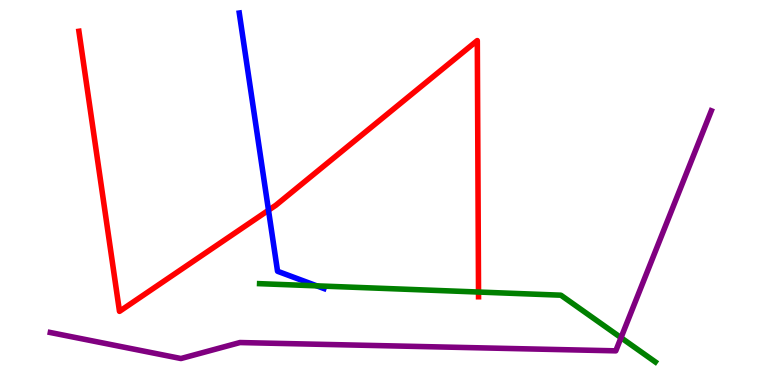[{'lines': ['blue', 'red'], 'intersections': [{'x': 3.46, 'y': 4.54}]}, {'lines': ['green', 'red'], 'intersections': [{'x': 6.17, 'y': 2.41}]}, {'lines': ['purple', 'red'], 'intersections': []}, {'lines': ['blue', 'green'], 'intersections': [{'x': 4.09, 'y': 2.58}]}, {'lines': ['blue', 'purple'], 'intersections': []}, {'lines': ['green', 'purple'], 'intersections': [{'x': 8.01, 'y': 1.23}]}]